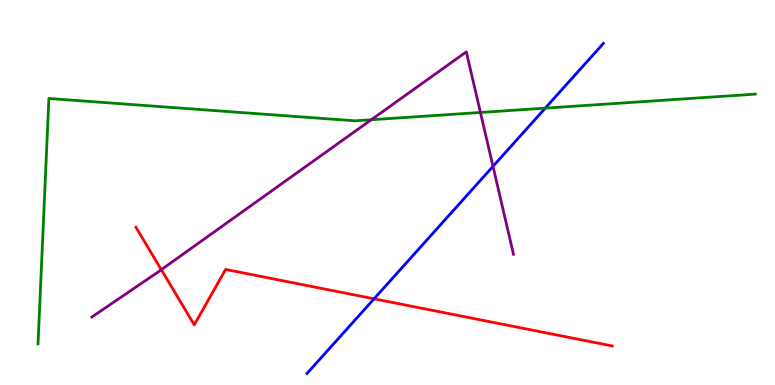[{'lines': ['blue', 'red'], 'intersections': [{'x': 4.83, 'y': 2.24}]}, {'lines': ['green', 'red'], 'intersections': []}, {'lines': ['purple', 'red'], 'intersections': [{'x': 2.08, 'y': 2.99}]}, {'lines': ['blue', 'green'], 'intersections': [{'x': 7.04, 'y': 7.19}]}, {'lines': ['blue', 'purple'], 'intersections': [{'x': 6.36, 'y': 5.68}]}, {'lines': ['green', 'purple'], 'intersections': [{'x': 4.79, 'y': 6.89}, {'x': 6.2, 'y': 7.08}]}]